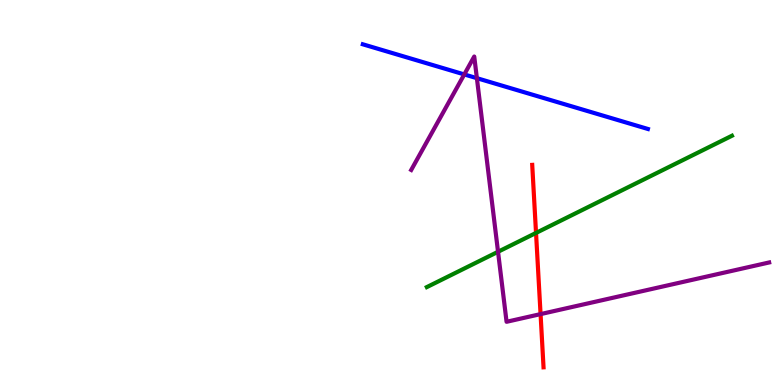[{'lines': ['blue', 'red'], 'intersections': []}, {'lines': ['green', 'red'], 'intersections': [{'x': 6.92, 'y': 3.95}]}, {'lines': ['purple', 'red'], 'intersections': [{'x': 6.98, 'y': 1.84}]}, {'lines': ['blue', 'green'], 'intersections': []}, {'lines': ['blue', 'purple'], 'intersections': [{'x': 5.99, 'y': 8.07}, {'x': 6.15, 'y': 7.97}]}, {'lines': ['green', 'purple'], 'intersections': [{'x': 6.43, 'y': 3.46}]}]